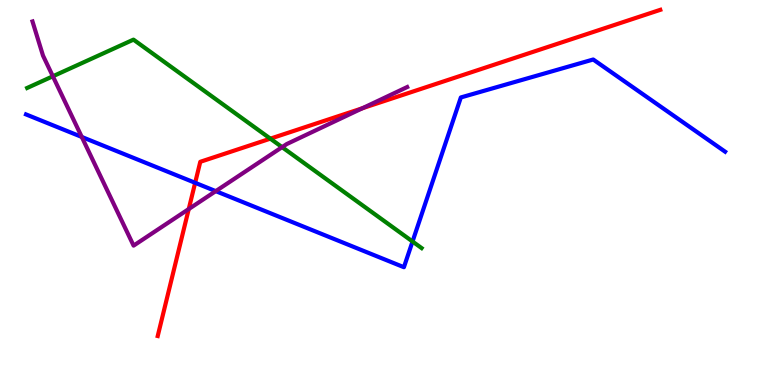[{'lines': ['blue', 'red'], 'intersections': [{'x': 2.52, 'y': 5.25}]}, {'lines': ['green', 'red'], 'intersections': [{'x': 3.49, 'y': 6.4}]}, {'lines': ['purple', 'red'], 'intersections': [{'x': 2.44, 'y': 4.57}, {'x': 4.68, 'y': 7.19}]}, {'lines': ['blue', 'green'], 'intersections': [{'x': 5.32, 'y': 3.73}]}, {'lines': ['blue', 'purple'], 'intersections': [{'x': 1.06, 'y': 6.44}, {'x': 2.78, 'y': 5.04}]}, {'lines': ['green', 'purple'], 'intersections': [{'x': 0.682, 'y': 8.02}, {'x': 3.64, 'y': 6.18}]}]